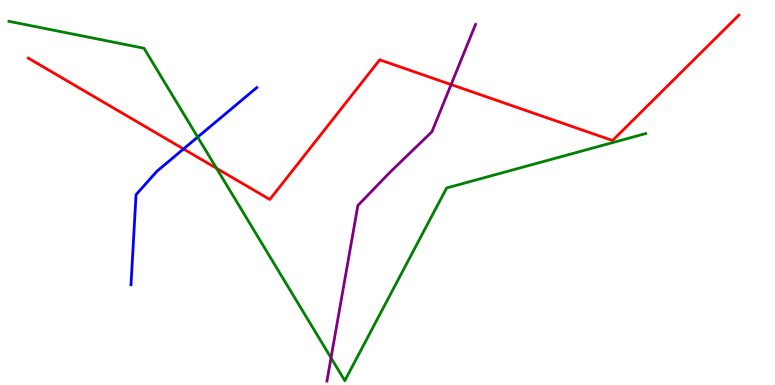[{'lines': ['blue', 'red'], 'intersections': [{'x': 2.37, 'y': 6.13}]}, {'lines': ['green', 'red'], 'intersections': [{'x': 2.79, 'y': 5.63}]}, {'lines': ['purple', 'red'], 'intersections': [{'x': 5.82, 'y': 7.8}]}, {'lines': ['blue', 'green'], 'intersections': [{'x': 2.55, 'y': 6.44}]}, {'lines': ['blue', 'purple'], 'intersections': []}, {'lines': ['green', 'purple'], 'intersections': [{'x': 4.27, 'y': 0.705}]}]